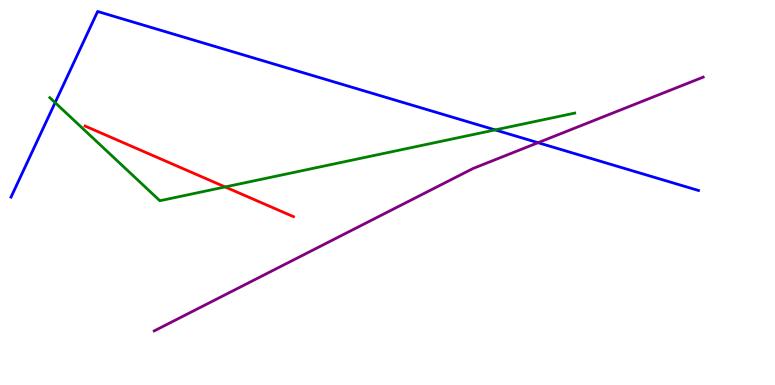[{'lines': ['blue', 'red'], 'intersections': []}, {'lines': ['green', 'red'], 'intersections': [{'x': 2.9, 'y': 5.14}]}, {'lines': ['purple', 'red'], 'intersections': []}, {'lines': ['blue', 'green'], 'intersections': [{'x': 0.711, 'y': 7.33}, {'x': 6.39, 'y': 6.63}]}, {'lines': ['blue', 'purple'], 'intersections': [{'x': 6.94, 'y': 6.29}]}, {'lines': ['green', 'purple'], 'intersections': []}]